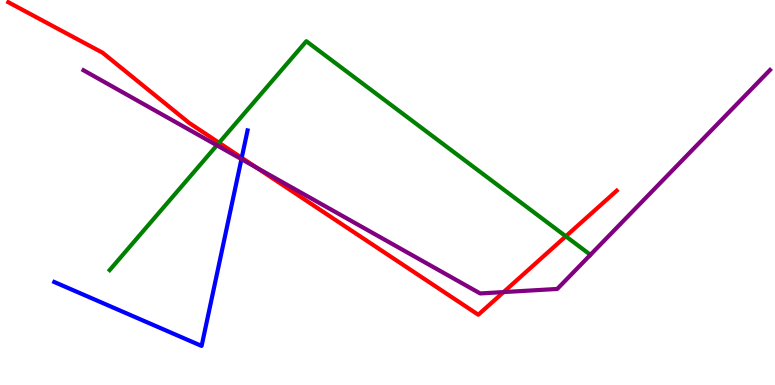[{'lines': ['blue', 'red'], 'intersections': [{'x': 3.12, 'y': 5.9}]}, {'lines': ['green', 'red'], 'intersections': [{'x': 2.83, 'y': 6.29}, {'x': 7.3, 'y': 3.86}]}, {'lines': ['purple', 'red'], 'intersections': [{'x': 3.31, 'y': 5.65}, {'x': 6.5, 'y': 2.41}]}, {'lines': ['blue', 'green'], 'intersections': []}, {'lines': ['blue', 'purple'], 'intersections': [{'x': 3.12, 'y': 5.87}]}, {'lines': ['green', 'purple'], 'intersections': [{'x': 2.8, 'y': 6.23}]}]